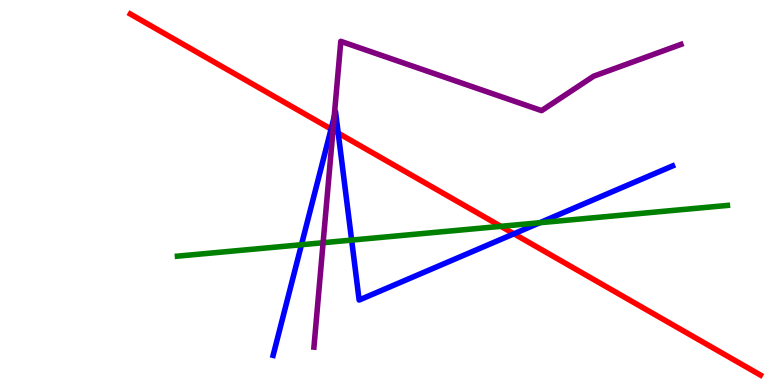[{'lines': ['blue', 'red'], 'intersections': [{'x': 4.27, 'y': 6.65}, {'x': 4.36, 'y': 6.54}, {'x': 6.63, 'y': 3.93}]}, {'lines': ['green', 'red'], 'intersections': [{'x': 6.46, 'y': 4.12}]}, {'lines': ['purple', 'red'], 'intersections': [{'x': 4.3, 'y': 6.62}]}, {'lines': ['blue', 'green'], 'intersections': [{'x': 3.89, 'y': 3.64}, {'x': 4.54, 'y': 3.76}, {'x': 6.97, 'y': 4.21}]}, {'lines': ['blue', 'purple'], 'intersections': [{'x': 4.31, 'y': 6.96}]}, {'lines': ['green', 'purple'], 'intersections': [{'x': 4.17, 'y': 3.7}]}]